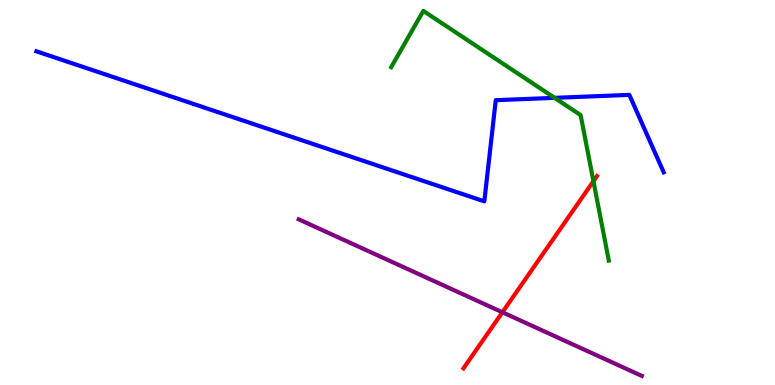[{'lines': ['blue', 'red'], 'intersections': []}, {'lines': ['green', 'red'], 'intersections': [{'x': 7.66, 'y': 5.29}]}, {'lines': ['purple', 'red'], 'intersections': [{'x': 6.48, 'y': 1.89}]}, {'lines': ['blue', 'green'], 'intersections': [{'x': 7.16, 'y': 7.46}]}, {'lines': ['blue', 'purple'], 'intersections': []}, {'lines': ['green', 'purple'], 'intersections': []}]